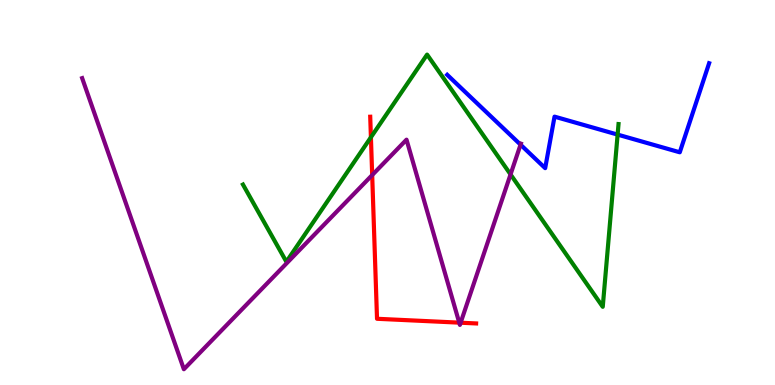[{'lines': ['blue', 'red'], 'intersections': []}, {'lines': ['green', 'red'], 'intersections': [{'x': 4.79, 'y': 6.43}]}, {'lines': ['purple', 'red'], 'intersections': [{'x': 4.8, 'y': 5.45}, {'x': 5.93, 'y': 1.62}, {'x': 5.94, 'y': 1.62}]}, {'lines': ['blue', 'green'], 'intersections': [{'x': 7.97, 'y': 6.5}]}, {'lines': ['blue', 'purple'], 'intersections': [{'x': 6.72, 'y': 6.24}]}, {'lines': ['green', 'purple'], 'intersections': [{'x': 6.59, 'y': 5.47}]}]